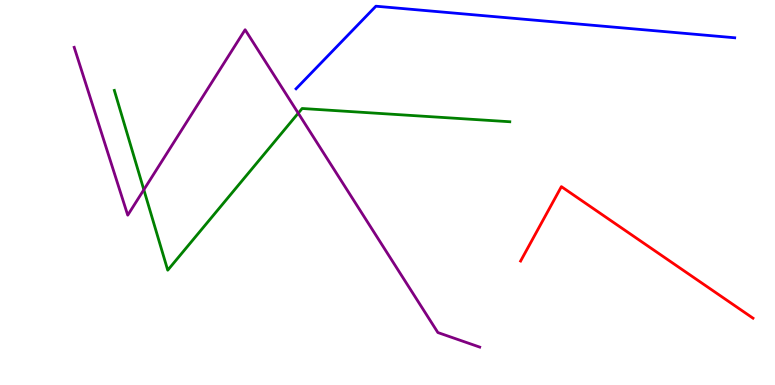[{'lines': ['blue', 'red'], 'intersections': []}, {'lines': ['green', 'red'], 'intersections': []}, {'lines': ['purple', 'red'], 'intersections': []}, {'lines': ['blue', 'green'], 'intersections': []}, {'lines': ['blue', 'purple'], 'intersections': []}, {'lines': ['green', 'purple'], 'intersections': [{'x': 1.86, 'y': 5.07}, {'x': 3.85, 'y': 7.06}]}]